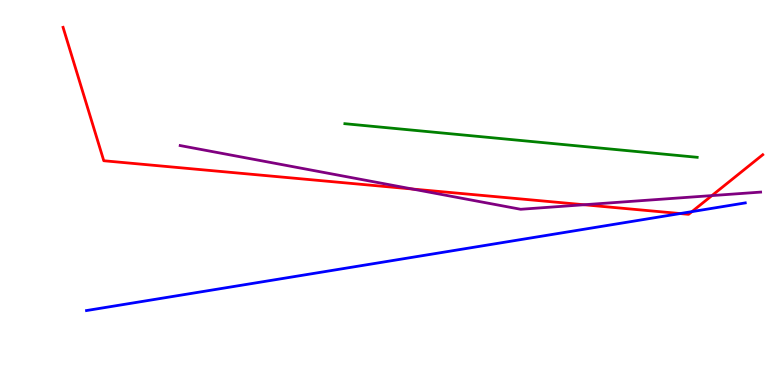[{'lines': ['blue', 'red'], 'intersections': [{'x': 8.78, 'y': 4.45}, {'x': 8.93, 'y': 4.5}]}, {'lines': ['green', 'red'], 'intersections': []}, {'lines': ['purple', 'red'], 'intersections': [{'x': 5.32, 'y': 5.09}, {'x': 7.54, 'y': 4.68}, {'x': 9.19, 'y': 4.92}]}, {'lines': ['blue', 'green'], 'intersections': []}, {'lines': ['blue', 'purple'], 'intersections': []}, {'lines': ['green', 'purple'], 'intersections': []}]